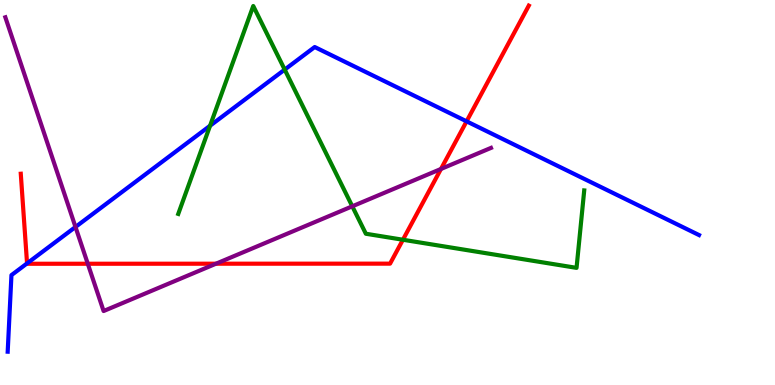[{'lines': ['blue', 'red'], 'intersections': [{'x': 0.349, 'y': 3.16}, {'x': 6.02, 'y': 6.85}]}, {'lines': ['green', 'red'], 'intersections': [{'x': 5.2, 'y': 3.77}]}, {'lines': ['purple', 'red'], 'intersections': [{'x': 1.13, 'y': 3.15}, {'x': 2.79, 'y': 3.15}, {'x': 5.69, 'y': 5.61}]}, {'lines': ['blue', 'green'], 'intersections': [{'x': 2.71, 'y': 6.73}, {'x': 3.67, 'y': 8.19}]}, {'lines': ['blue', 'purple'], 'intersections': [{'x': 0.974, 'y': 4.1}]}, {'lines': ['green', 'purple'], 'intersections': [{'x': 4.55, 'y': 4.64}]}]